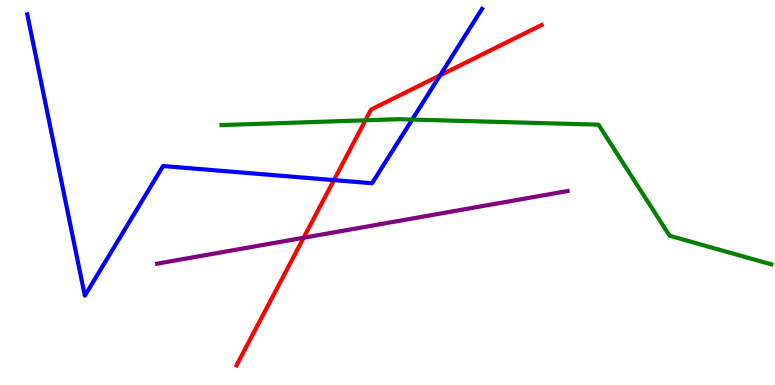[{'lines': ['blue', 'red'], 'intersections': [{'x': 4.31, 'y': 5.32}, {'x': 5.68, 'y': 8.04}]}, {'lines': ['green', 'red'], 'intersections': [{'x': 4.71, 'y': 6.88}]}, {'lines': ['purple', 'red'], 'intersections': [{'x': 3.92, 'y': 3.82}]}, {'lines': ['blue', 'green'], 'intersections': [{'x': 5.32, 'y': 6.89}]}, {'lines': ['blue', 'purple'], 'intersections': []}, {'lines': ['green', 'purple'], 'intersections': []}]